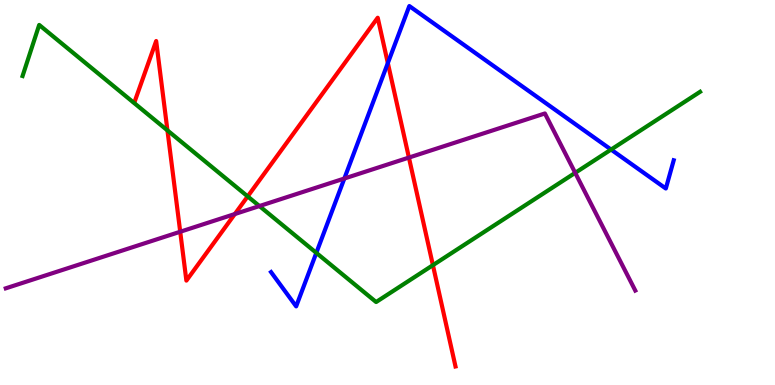[{'lines': ['blue', 'red'], 'intersections': [{'x': 5.0, 'y': 8.36}]}, {'lines': ['green', 'red'], 'intersections': [{'x': 2.16, 'y': 6.61}, {'x': 3.2, 'y': 4.9}, {'x': 5.59, 'y': 3.11}]}, {'lines': ['purple', 'red'], 'intersections': [{'x': 2.33, 'y': 3.98}, {'x': 3.03, 'y': 4.44}, {'x': 5.28, 'y': 5.91}]}, {'lines': ['blue', 'green'], 'intersections': [{'x': 4.08, 'y': 3.43}, {'x': 7.88, 'y': 6.12}]}, {'lines': ['blue', 'purple'], 'intersections': [{'x': 4.44, 'y': 5.36}]}, {'lines': ['green', 'purple'], 'intersections': [{'x': 3.35, 'y': 4.65}, {'x': 7.42, 'y': 5.51}]}]